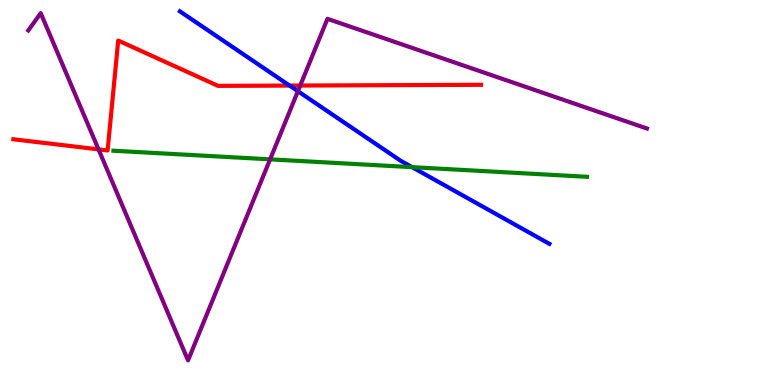[{'lines': ['blue', 'red'], 'intersections': [{'x': 3.74, 'y': 7.78}]}, {'lines': ['green', 'red'], 'intersections': []}, {'lines': ['purple', 'red'], 'intersections': [{'x': 1.27, 'y': 6.12}, {'x': 3.87, 'y': 7.78}]}, {'lines': ['blue', 'green'], 'intersections': [{'x': 5.32, 'y': 5.66}]}, {'lines': ['blue', 'purple'], 'intersections': [{'x': 3.84, 'y': 7.63}]}, {'lines': ['green', 'purple'], 'intersections': [{'x': 3.49, 'y': 5.86}]}]